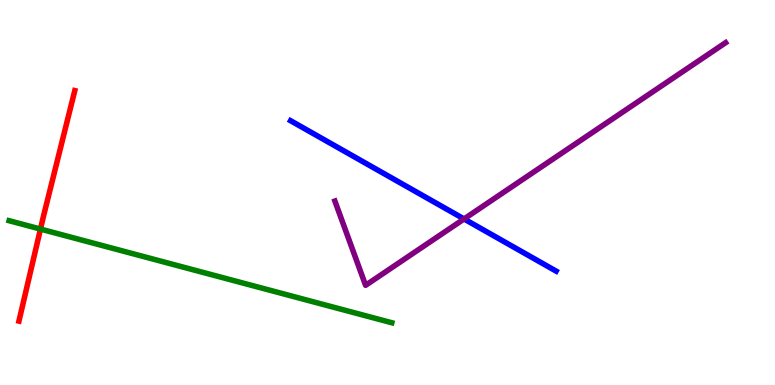[{'lines': ['blue', 'red'], 'intersections': []}, {'lines': ['green', 'red'], 'intersections': [{'x': 0.522, 'y': 4.05}]}, {'lines': ['purple', 'red'], 'intersections': []}, {'lines': ['blue', 'green'], 'intersections': []}, {'lines': ['blue', 'purple'], 'intersections': [{'x': 5.99, 'y': 4.31}]}, {'lines': ['green', 'purple'], 'intersections': []}]